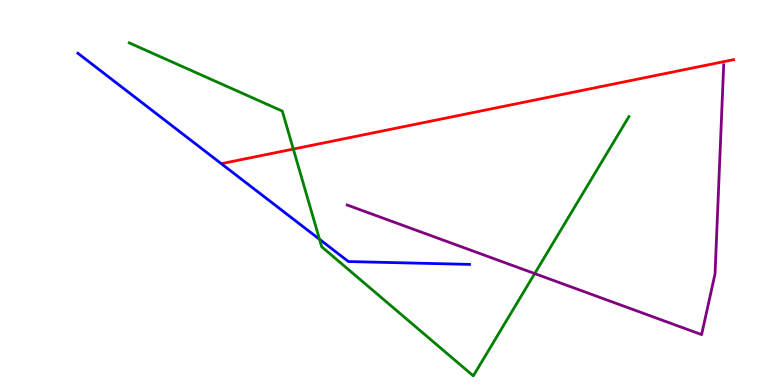[{'lines': ['blue', 'red'], 'intersections': []}, {'lines': ['green', 'red'], 'intersections': [{'x': 3.78, 'y': 6.13}]}, {'lines': ['purple', 'red'], 'intersections': []}, {'lines': ['blue', 'green'], 'intersections': [{'x': 4.12, 'y': 3.78}]}, {'lines': ['blue', 'purple'], 'intersections': []}, {'lines': ['green', 'purple'], 'intersections': [{'x': 6.9, 'y': 2.89}]}]